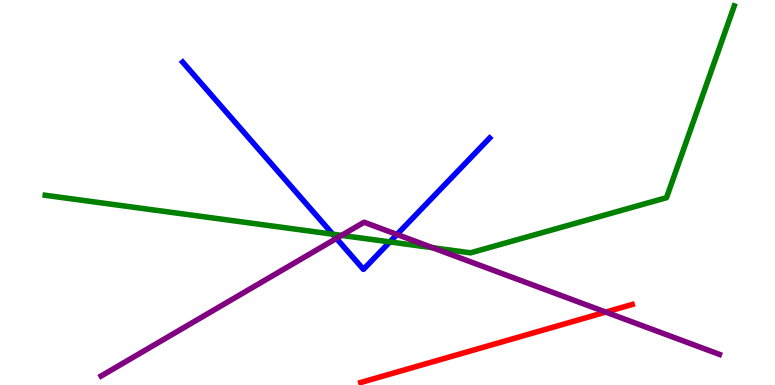[{'lines': ['blue', 'red'], 'intersections': []}, {'lines': ['green', 'red'], 'intersections': []}, {'lines': ['purple', 'red'], 'intersections': [{'x': 7.82, 'y': 1.89}]}, {'lines': ['blue', 'green'], 'intersections': [{'x': 4.29, 'y': 3.92}, {'x': 5.03, 'y': 3.72}]}, {'lines': ['blue', 'purple'], 'intersections': [{'x': 4.34, 'y': 3.81}, {'x': 5.12, 'y': 3.91}]}, {'lines': ['green', 'purple'], 'intersections': [{'x': 4.41, 'y': 3.89}, {'x': 5.58, 'y': 3.57}]}]